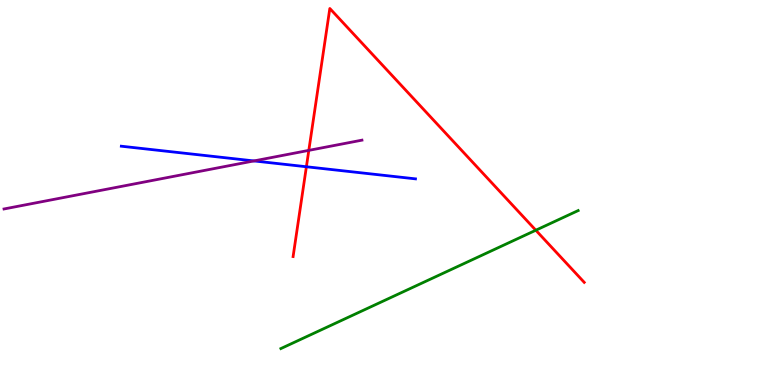[{'lines': ['blue', 'red'], 'intersections': [{'x': 3.95, 'y': 5.67}]}, {'lines': ['green', 'red'], 'intersections': [{'x': 6.91, 'y': 4.02}]}, {'lines': ['purple', 'red'], 'intersections': [{'x': 3.98, 'y': 6.09}]}, {'lines': ['blue', 'green'], 'intersections': []}, {'lines': ['blue', 'purple'], 'intersections': [{'x': 3.28, 'y': 5.82}]}, {'lines': ['green', 'purple'], 'intersections': []}]